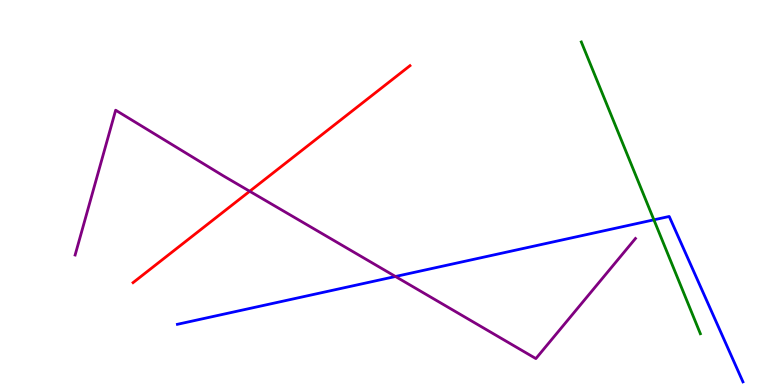[{'lines': ['blue', 'red'], 'intersections': []}, {'lines': ['green', 'red'], 'intersections': []}, {'lines': ['purple', 'red'], 'intersections': [{'x': 3.22, 'y': 5.03}]}, {'lines': ['blue', 'green'], 'intersections': [{'x': 8.44, 'y': 4.29}]}, {'lines': ['blue', 'purple'], 'intersections': [{'x': 5.1, 'y': 2.82}]}, {'lines': ['green', 'purple'], 'intersections': []}]